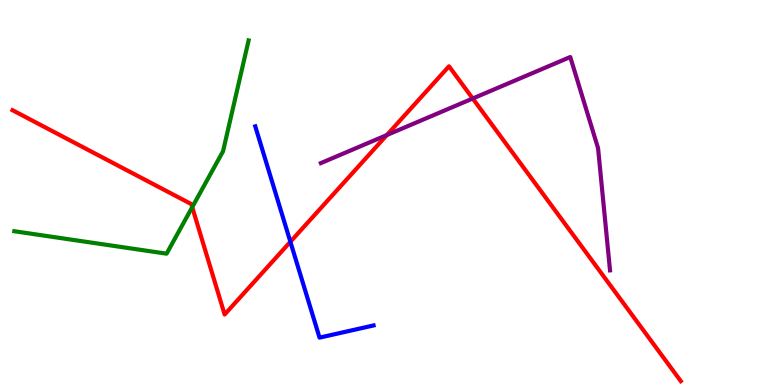[{'lines': ['blue', 'red'], 'intersections': [{'x': 3.75, 'y': 3.72}]}, {'lines': ['green', 'red'], 'intersections': [{'x': 2.48, 'y': 4.62}]}, {'lines': ['purple', 'red'], 'intersections': [{'x': 4.99, 'y': 6.49}, {'x': 6.1, 'y': 7.44}]}, {'lines': ['blue', 'green'], 'intersections': []}, {'lines': ['blue', 'purple'], 'intersections': []}, {'lines': ['green', 'purple'], 'intersections': []}]